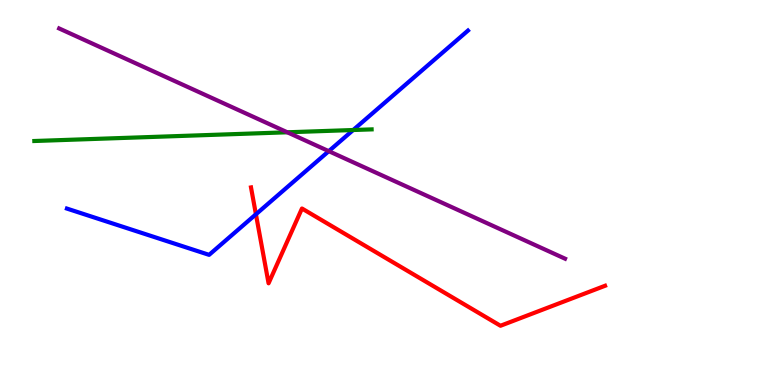[{'lines': ['blue', 'red'], 'intersections': [{'x': 3.3, 'y': 4.43}]}, {'lines': ['green', 'red'], 'intersections': []}, {'lines': ['purple', 'red'], 'intersections': []}, {'lines': ['blue', 'green'], 'intersections': [{'x': 4.56, 'y': 6.62}]}, {'lines': ['blue', 'purple'], 'intersections': [{'x': 4.24, 'y': 6.07}]}, {'lines': ['green', 'purple'], 'intersections': [{'x': 3.71, 'y': 6.56}]}]